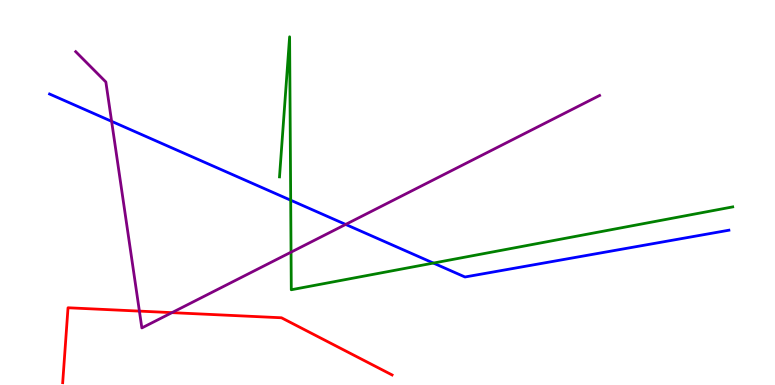[{'lines': ['blue', 'red'], 'intersections': []}, {'lines': ['green', 'red'], 'intersections': []}, {'lines': ['purple', 'red'], 'intersections': [{'x': 1.8, 'y': 1.92}, {'x': 2.22, 'y': 1.88}]}, {'lines': ['blue', 'green'], 'intersections': [{'x': 3.75, 'y': 4.8}, {'x': 5.59, 'y': 3.17}]}, {'lines': ['blue', 'purple'], 'intersections': [{'x': 1.44, 'y': 6.85}, {'x': 4.46, 'y': 4.17}]}, {'lines': ['green', 'purple'], 'intersections': [{'x': 3.76, 'y': 3.45}]}]